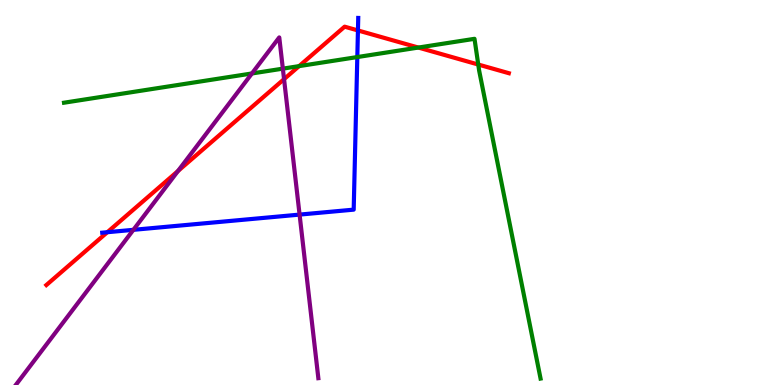[{'lines': ['blue', 'red'], 'intersections': [{'x': 1.39, 'y': 3.97}, {'x': 4.62, 'y': 9.21}]}, {'lines': ['green', 'red'], 'intersections': [{'x': 3.86, 'y': 8.28}, {'x': 5.4, 'y': 8.76}, {'x': 6.17, 'y': 8.32}]}, {'lines': ['purple', 'red'], 'intersections': [{'x': 2.3, 'y': 5.56}, {'x': 3.67, 'y': 7.94}]}, {'lines': ['blue', 'green'], 'intersections': [{'x': 4.61, 'y': 8.52}]}, {'lines': ['blue', 'purple'], 'intersections': [{'x': 1.72, 'y': 4.03}, {'x': 3.87, 'y': 4.43}]}, {'lines': ['green', 'purple'], 'intersections': [{'x': 3.25, 'y': 8.09}, {'x': 3.65, 'y': 8.22}]}]